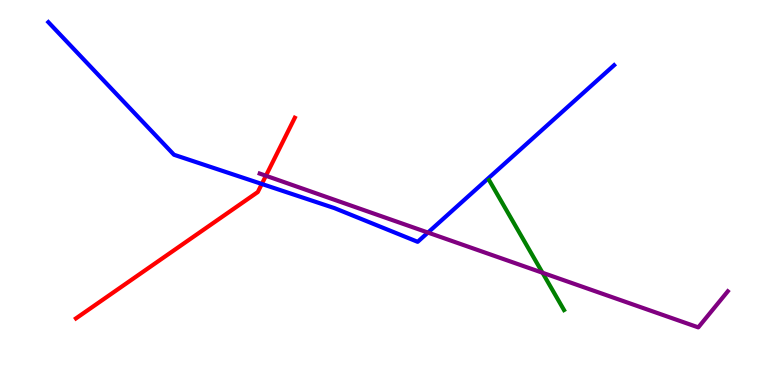[{'lines': ['blue', 'red'], 'intersections': [{'x': 3.38, 'y': 5.22}]}, {'lines': ['green', 'red'], 'intersections': []}, {'lines': ['purple', 'red'], 'intersections': [{'x': 3.43, 'y': 5.44}]}, {'lines': ['blue', 'green'], 'intersections': []}, {'lines': ['blue', 'purple'], 'intersections': [{'x': 5.52, 'y': 3.96}]}, {'lines': ['green', 'purple'], 'intersections': [{'x': 7.0, 'y': 2.92}]}]